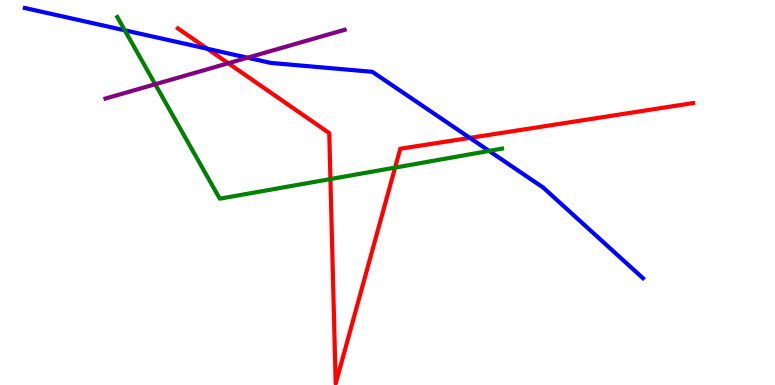[{'lines': ['blue', 'red'], 'intersections': [{'x': 2.68, 'y': 8.73}, {'x': 6.06, 'y': 6.42}]}, {'lines': ['green', 'red'], 'intersections': [{'x': 4.26, 'y': 5.35}, {'x': 5.1, 'y': 5.65}]}, {'lines': ['purple', 'red'], 'intersections': [{'x': 2.95, 'y': 8.36}]}, {'lines': ['blue', 'green'], 'intersections': [{'x': 1.61, 'y': 9.21}, {'x': 6.31, 'y': 6.08}]}, {'lines': ['blue', 'purple'], 'intersections': [{'x': 3.19, 'y': 8.5}]}, {'lines': ['green', 'purple'], 'intersections': [{'x': 2.0, 'y': 7.81}]}]